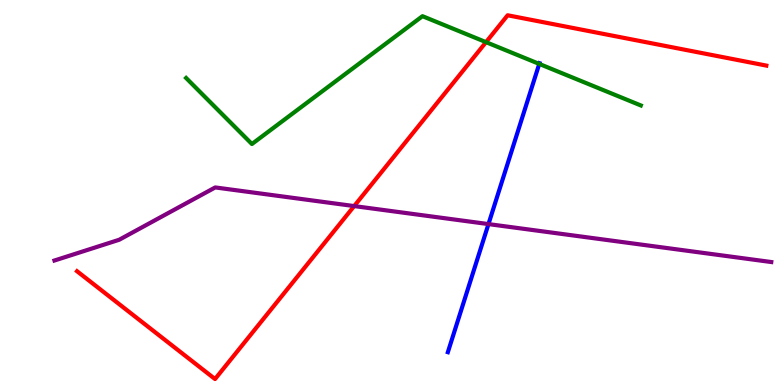[{'lines': ['blue', 'red'], 'intersections': []}, {'lines': ['green', 'red'], 'intersections': [{'x': 6.27, 'y': 8.91}]}, {'lines': ['purple', 'red'], 'intersections': [{'x': 4.57, 'y': 4.65}]}, {'lines': ['blue', 'green'], 'intersections': [{'x': 6.96, 'y': 8.34}]}, {'lines': ['blue', 'purple'], 'intersections': [{'x': 6.3, 'y': 4.18}]}, {'lines': ['green', 'purple'], 'intersections': []}]